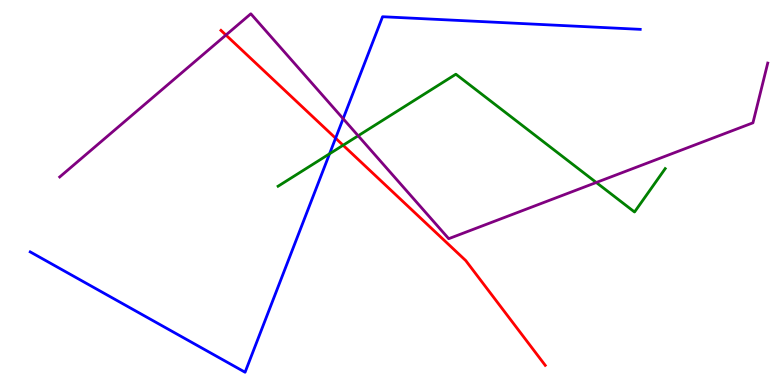[{'lines': ['blue', 'red'], 'intersections': [{'x': 4.33, 'y': 6.41}]}, {'lines': ['green', 'red'], 'intersections': [{'x': 4.43, 'y': 6.23}]}, {'lines': ['purple', 'red'], 'intersections': [{'x': 2.92, 'y': 9.09}]}, {'lines': ['blue', 'green'], 'intersections': [{'x': 4.25, 'y': 6.01}]}, {'lines': ['blue', 'purple'], 'intersections': [{'x': 4.43, 'y': 6.92}]}, {'lines': ['green', 'purple'], 'intersections': [{'x': 4.62, 'y': 6.47}, {'x': 7.69, 'y': 5.26}]}]